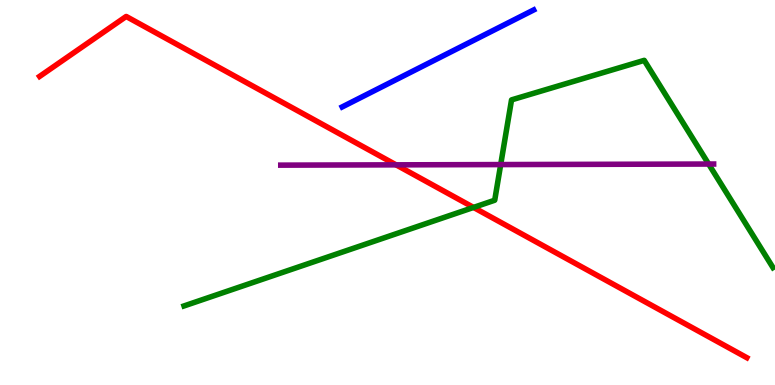[{'lines': ['blue', 'red'], 'intersections': []}, {'lines': ['green', 'red'], 'intersections': [{'x': 6.11, 'y': 4.61}]}, {'lines': ['purple', 'red'], 'intersections': [{'x': 5.11, 'y': 5.72}]}, {'lines': ['blue', 'green'], 'intersections': []}, {'lines': ['blue', 'purple'], 'intersections': []}, {'lines': ['green', 'purple'], 'intersections': [{'x': 6.46, 'y': 5.73}, {'x': 9.14, 'y': 5.74}]}]